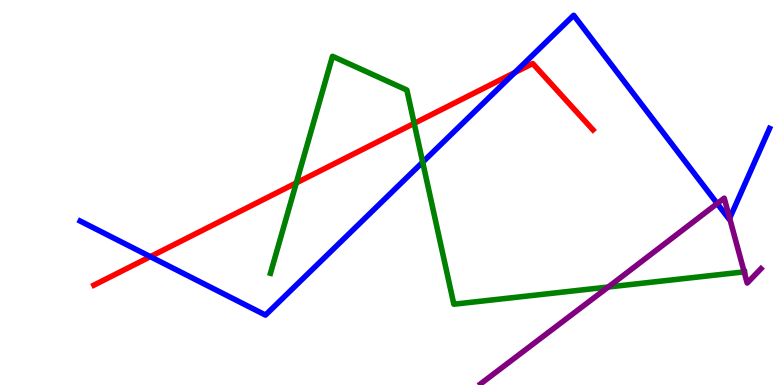[{'lines': ['blue', 'red'], 'intersections': [{'x': 1.94, 'y': 3.33}, {'x': 6.64, 'y': 8.12}]}, {'lines': ['green', 'red'], 'intersections': [{'x': 3.82, 'y': 5.25}, {'x': 5.34, 'y': 6.8}]}, {'lines': ['purple', 'red'], 'intersections': []}, {'lines': ['blue', 'green'], 'intersections': [{'x': 5.45, 'y': 5.79}]}, {'lines': ['blue', 'purple'], 'intersections': [{'x': 9.25, 'y': 4.71}, {'x': 9.41, 'y': 4.33}]}, {'lines': ['green', 'purple'], 'intersections': [{'x': 7.85, 'y': 2.55}, {'x': 9.6, 'y': 2.94}]}]